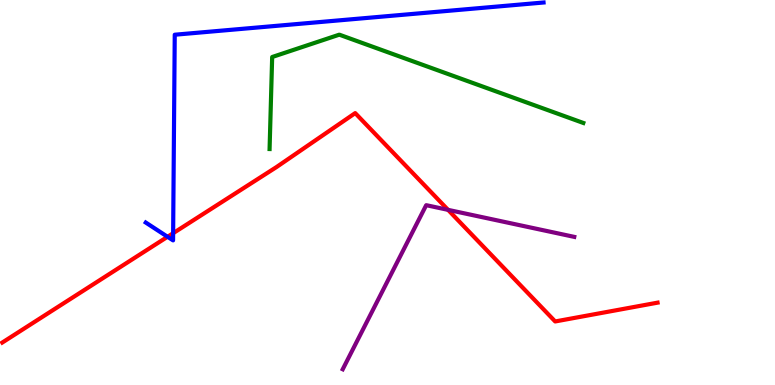[{'lines': ['blue', 'red'], 'intersections': [{'x': 2.16, 'y': 3.85}, {'x': 2.23, 'y': 3.94}]}, {'lines': ['green', 'red'], 'intersections': []}, {'lines': ['purple', 'red'], 'intersections': [{'x': 5.78, 'y': 4.55}]}, {'lines': ['blue', 'green'], 'intersections': []}, {'lines': ['blue', 'purple'], 'intersections': []}, {'lines': ['green', 'purple'], 'intersections': []}]